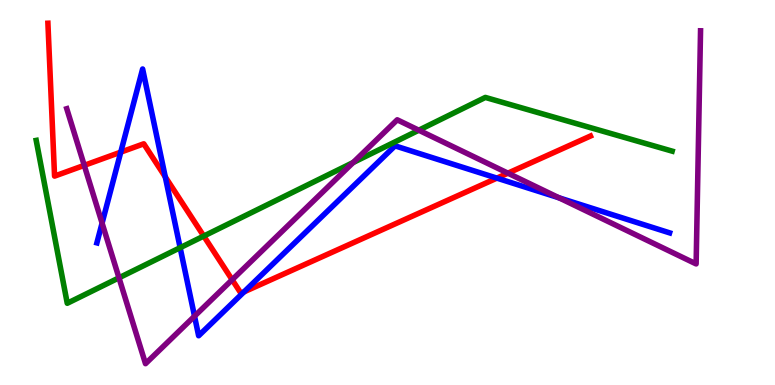[{'lines': ['blue', 'red'], 'intersections': [{'x': 1.56, 'y': 6.05}, {'x': 2.13, 'y': 5.41}, {'x': 3.15, 'y': 2.42}, {'x': 6.41, 'y': 5.37}]}, {'lines': ['green', 'red'], 'intersections': [{'x': 2.63, 'y': 3.87}]}, {'lines': ['purple', 'red'], 'intersections': [{'x': 1.09, 'y': 5.7}, {'x': 3.0, 'y': 2.73}, {'x': 6.55, 'y': 5.5}]}, {'lines': ['blue', 'green'], 'intersections': [{'x': 2.32, 'y': 3.57}]}, {'lines': ['blue', 'purple'], 'intersections': [{'x': 1.32, 'y': 4.2}, {'x': 2.51, 'y': 1.79}, {'x': 7.21, 'y': 4.86}]}, {'lines': ['green', 'purple'], 'intersections': [{'x': 1.54, 'y': 2.78}, {'x': 4.56, 'y': 5.78}, {'x': 5.4, 'y': 6.62}]}]